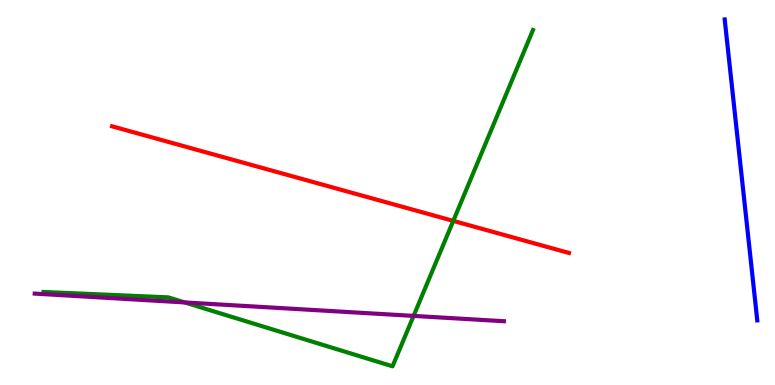[{'lines': ['blue', 'red'], 'intersections': []}, {'lines': ['green', 'red'], 'intersections': [{'x': 5.85, 'y': 4.26}]}, {'lines': ['purple', 'red'], 'intersections': []}, {'lines': ['blue', 'green'], 'intersections': []}, {'lines': ['blue', 'purple'], 'intersections': []}, {'lines': ['green', 'purple'], 'intersections': [{'x': 2.38, 'y': 2.14}, {'x': 5.34, 'y': 1.79}]}]